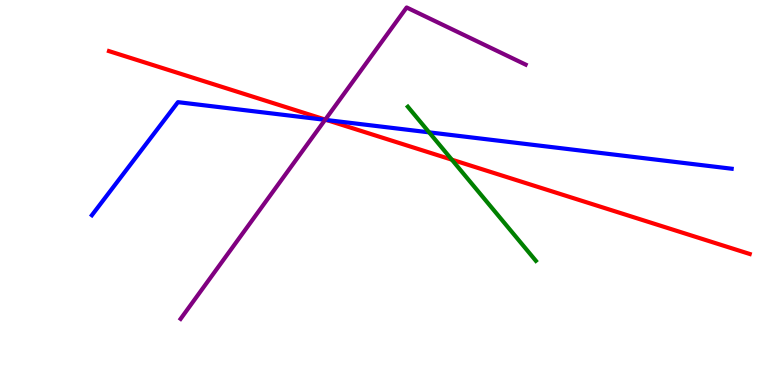[{'lines': ['blue', 'red'], 'intersections': [{'x': 4.21, 'y': 6.88}]}, {'lines': ['green', 'red'], 'intersections': [{'x': 5.83, 'y': 5.85}]}, {'lines': ['purple', 'red'], 'intersections': [{'x': 4.2, 'y': 6.89}]}, {'lines': ['blue', 'green'], 'intersections': [{'x': 5.54, 'y': 6.56}]}, {'lines': ['blue', 'purple'], 'intersections': [{'x': 4.19, 'y': 6.89}]}, {'lines': ['green', 'purple'], 'intersections': []}]